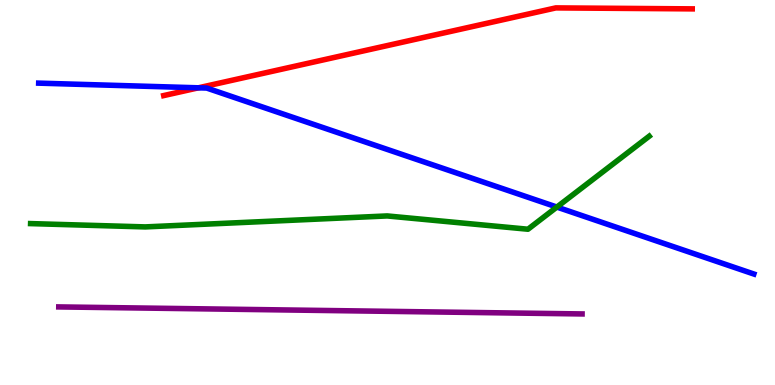[{'lines': ['blue', 'red'], 'intersections': [{'x': 2.56, 'y': 7.72}]}, {'lines': ['green', 'red'], 'intersections': []}, {'lines': ['purple', 'red'], 'intersections': []}, {'lines': ['blue', 'green'], 'intersections': [{'x': 7.19, 'y': 4.62}]}, {'lines': ['blue', 'purple'], 'intersections': []}, {'lines': ['green', 'purple'], 'intersections': []}]